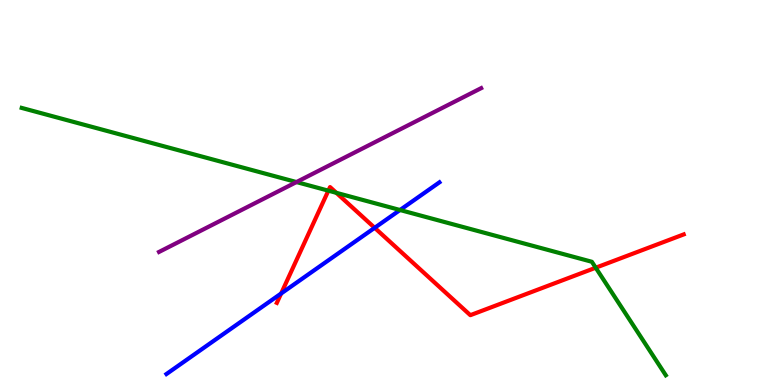[{'lines': ['blue', 'red'], 'intersections': [{'x': 3.63, 'y': 2.38}, {'x': 4.83, 'y': 4.08}]}, {'lines': ['green', 'red'], 'intersections': [{'x': 4.24, 'y': 5.05}, {'x': 4.34, 'y': 4.99}, {'x': 7.69, 'y': 3.05}]}, {'lines': ['purple', 'red'], 'intersections': []}, {'lines': ['blue', 'green'], 'intersections': [{'x': 5.16, 'y': 4.55}]}, {'lines': ['blue', 'purple'], 'intersections': []}, {'lines': ['green', 'purple'], 'intersections': [{'x': 3.83, 'y': 5.27}]}]